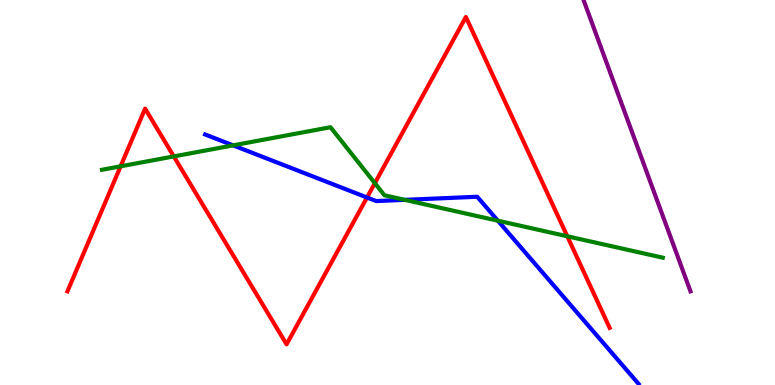[{'lines': ['blue', 'red'], 'intersections': [{'x': 4.74, 'y': 4.87}]}, {'lines': ['green', 'red'], 'intersections': [{'x': 1.56, 'y': 5.68}, {'x': 2.24, 'y': 5.94}, {'x': 4.84, 'y': 5.24}, {'x': 7.32, 'y': 3.86}]}, {'lines': ['purple', 'red'], 'intersections': []}, {'lines': ['blue', 'green'], 'intersections': [{'x': 3.01, 'y': 6.22}, {'x': 5.22, 'y': 4.81}, {'x': 6.42, 'y': 4.27}]}, {'lines': ['blue', 'purple'], 'intersections': []}, {'lines': ['green', 'purple'], 'intersections': []}]